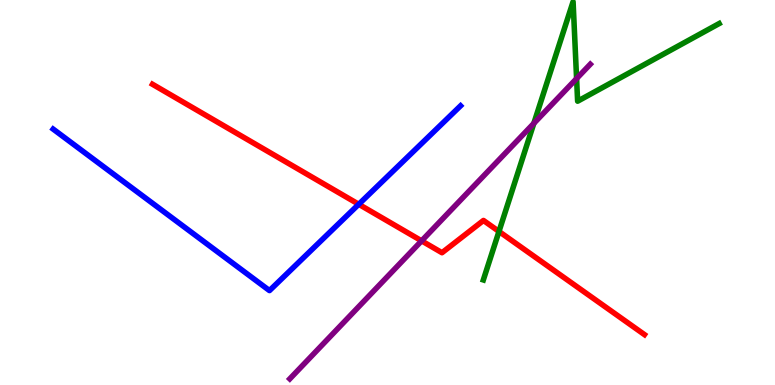[{'lines': ['blue', 'red'], 'intersections': [{'x': 4.63, 'y': 4.69}]}, {'lines': ['green', 'red'], 'intersections': [{'x': 6.44, 'y': 3.99}]}, {'lines': ['purple', 'red'], 'intersections': [{'x': 5.44, 'y': 3.74}]}, {'lines': ['blue', 'green'], 'intersections': []}, {'lines': ['blue', 'purple'], 'intersections': []}, {'lines': ['green', 'purple'], 'intersections': [{'x': 6.89, 'y': 6.8}, {'x': 7.44, 'y': 7.96}]}]